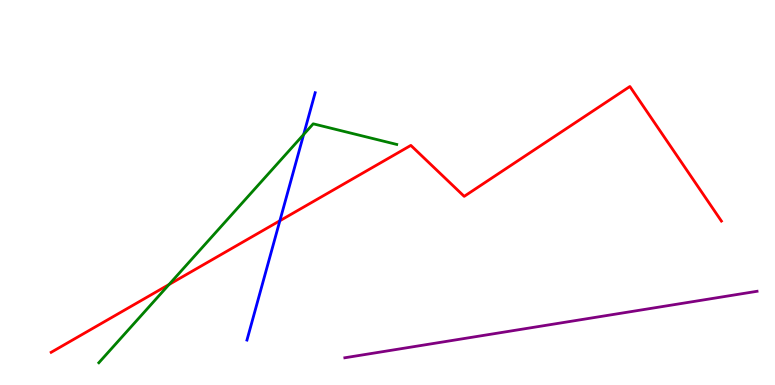[{'lines': ['blue', 'red'], 'intersections': [{'x': 3.61, 'y': 4.27}]}, {'lines': ['green', 'red'], 'intersections': [{'x': 2.18, 'y': 2.61}]}, {'lines': ['purple', 'red'], 'intersections': []}, {'lines': ['blue', 'green'], 'intersections': [{'x': 3.92, 'y': 6.51}]}, {'lines': ['blue', 'purple'], 'intersections': []}, {'lines': ['green', 'purple'], 'intersections': []}]